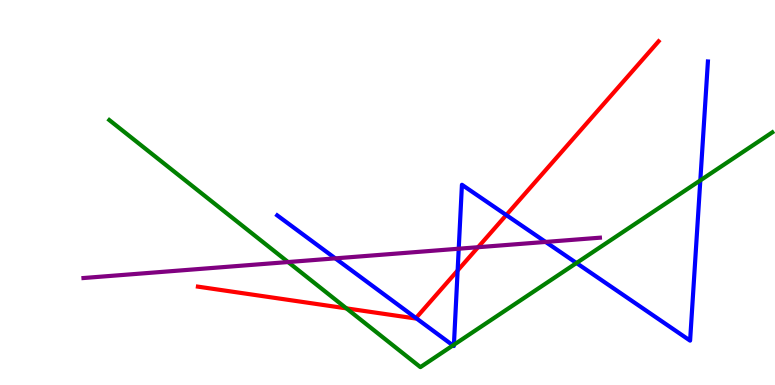[{'lines': ['blue', 'red'], 'intersections': [{'x': 5.37, 'y': 1.74}, {'x': 5.9, 'y': 2.97}, {'x': 6.53, 'y': 4.41}]}, {'lines': ['green', 'red'], 'intersections': [{'x': 4.47, 'y': 1.99}]}, {'lines': ['purple', 'red'], 'intersections': [{'x': 6.17, 'y': 3.58}]}, {'lines': ['blue', 'green'], 'intersections': [{'x': 5.84, 'y': 1.03}, {'x': 5.86, 'y': 1.04}, {'x': 7.44, 'y': 3.17}, {'x': 9.04, 'y': 5.31}]}, {'lines': ['blue', 'purple'], 'intersections': [{'x': 4.33, 'y': 3.29}, {'x': 5.92, 'y': 3.54}, {'x': 7.04, 'y': 3.72}]}, {'lines': ['green', 'purple'], 'intersections': [{'x': 3.72, 'y': 3.19}]}]